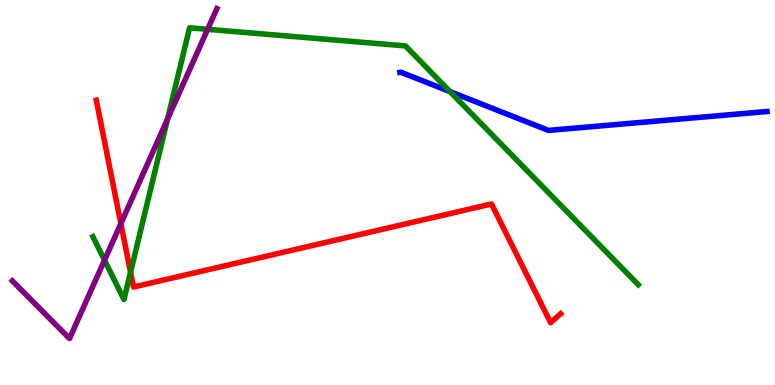[{'lines': ['blue', 'red'], 'intersections': []}, {'lines': ['green', 'red'], 'intersections': [{'x': 1.68, 'y': 2.93}]}, {'lines': ['purple', 'red'], 'intersections': [{'x': 1.56, 'y': 4.19}]}, {'lines': ['blue', 'green'], 'intersections': [{'x': 5.81, 'y': 7.62}]}, {'lines': ['blue', 'purple'], 'intersections': []}, {'lines': ['green', 'purple'], 'intersections': [{'x': 1.35, 'y': 3.24}, {'x': 2.16, 'y': 6.91}, {'x': 2.68, 'y': 9.24}]}]